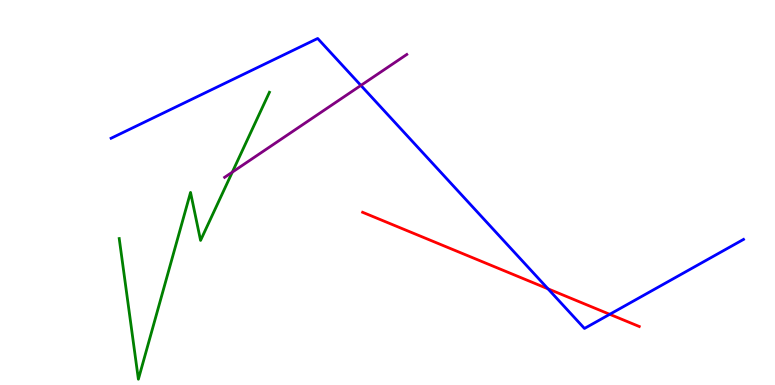[{'lines': ['blue', 'red'], 'intersections': [{'x': 7.07, 'y': 2.5}, {'x': 7.87, 'y': 1.84}]}, {'lines': ['green', 'red'], 'intersections': []}, {'lines': ['purple', 'red'], 'intersections': []}, {'lines': ['blue', 'green'], 'intersections': []}, {'lines': ['blue', 'purple'], 'intersections': [{'x': 4.66, 'y': 7.78}]}, {'lines': ['green', 'purple'], 'intersections': [{'x': 3.0, 'y': 5.53}]}]